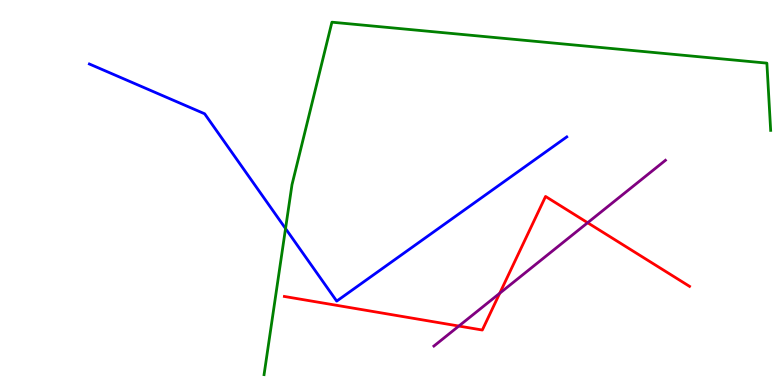[{'lines': ['blue', 'red'], 'intersections': []}, {'lines': ['green', 'red'], 'intersections': []}, {'lines': ['purple', 'red'], 'intersections': [{'x': 5.92, 'y': 1.53}, {'x': 6.45, 'y': 2.38}, {'x': 7.58, 'y': 4.21}]}, {'lines': ['blue', 'green'], 'intersections': [{'x': 3.68, 'y': 4.06}]}, {'lines': ['blue', 'purple'], 'intersections': []}, {'lines': ['green', 'purple'], 'intersections': []}]